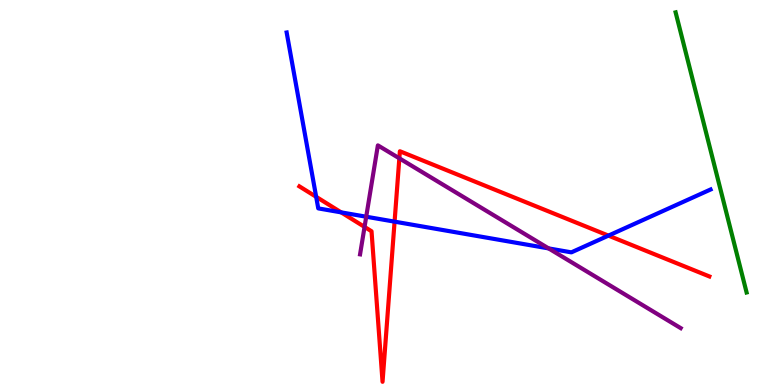[{'lines': ['blue', 'red'], 'intersections': [{'x': 4.08, 'y': 4.89}, {'x': 4.4, 'y': 4.48}, {'x': 5.09, 'y': 4.24}, {'x': 7.85, 'y': 3.88}]}, {'lines': ['green', 'red'], 'intersections': []}, {'lines': ['purple', 'red'], 'intersections': [{'x': 4.7, 'y': 4.11}, {'x': 5.15, 'y': 5.89}]}, {'lines': ['blue', 'green'], 'intersections': []}, {'lines': ['blue', 'purple'], 'intersections': [{'x': 4.73, 'y': 4.37}, {'x': 7.08, 'y': 3.55}]}, {'lines': ['green', 'purple'], 'intersections': []}]